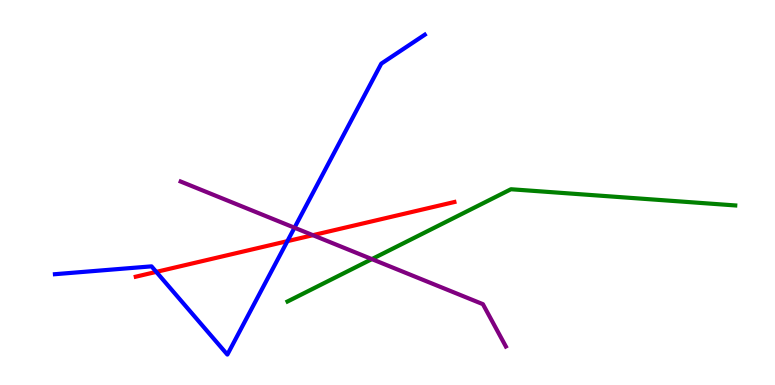[{'lines': ['blue', 'red'], 'intersections': [{'x': 2.02, 'y': 2.94}, {'x': 3.71, 'y': 3.74}]}, {'lines': ['green', 'red'], 'intersections': []}, {'lines': ['purple', 'red'], 'intersections': [{'x': 4.04, 'y': 3.89}]}, {'lines': ['blue', 'green'], 'intersections': []}, {'lines': ['blue', 'purple'], 'intersections': [{'x': 3.8, 'y': 4.09}]}, {'lines': ['green', 'purple'], 'intersections': [{'x': 4.8, 'y': 3.27}]}]